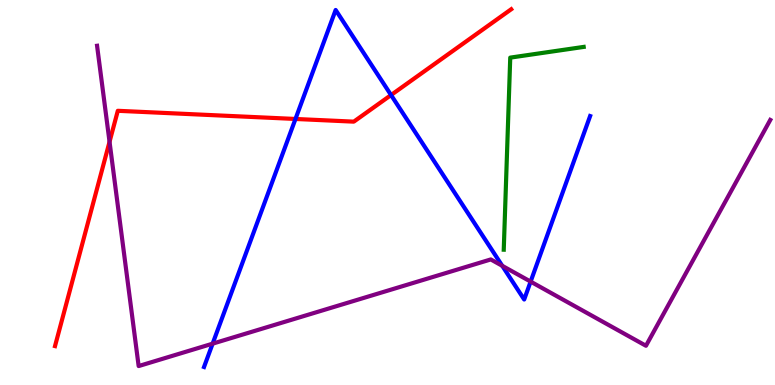[{'lines': ['blue', 'red'], 'intersections': [{'x': 3.81, 'y': 6.91}, {'x': 5.05, 'y': 7.53}]}, {'lines': ['green', 'red'], 'intersections': []}, {'lines': ['purple', 'red'], 'intersections': [{'x': 1.41, 'y': 6.32}]}, {'lines': ['blue', 'green'], 'intersections': []}, {'lines': ['blue', 'purple'], 'intersections': [{'x': 2.74, 'y': 1.07}, {'x': 6.48, 'y': 3.1}, {'x': 6.85, 'y': 2.69}]}, {'lines': ['green', 'purple'], 'intersections': []}]